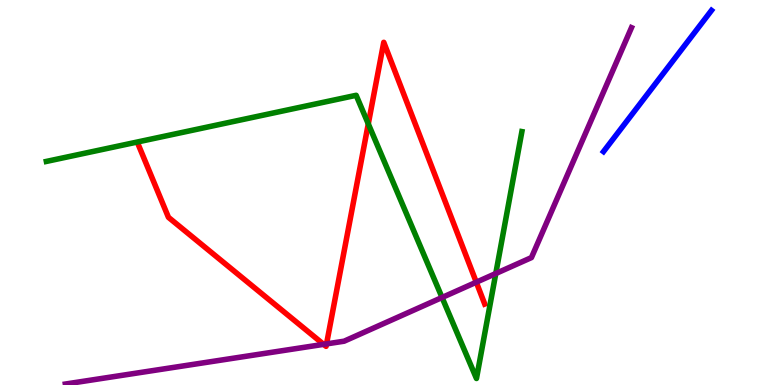[{'lines': ['blue', 'red'], 'intersections': []}, {'lines': ['green', 'red'], 'intersections': [{'x': 4.75, 'y': 6.78}]}, {'lines': ['purple', 'red'], 'intersections': [{'x': 4.18, 'y': 1.06}, {'x': 4.21, 'y': 1.07}, {'x': 6.15, 'y': 2.67}]}, {'lines': ['blue', 'green'], 'intersections': []}, {'lines': ['blue', 'purple'], 'intersections': []}, {'lines': ['green', 'purple'], 'intersections': [{'x': 5.7, 'y': 2.27}, {'x': 6.4, 'y': 2.9}]}]